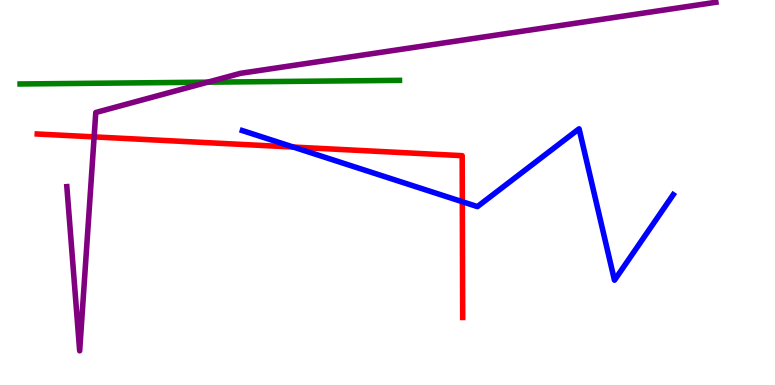[{'lines': ['blue', 'red'], 'intersections': [{'x': 3.78, 'y': 6.18}, {'x': 5.97, 'y': 4.76}]}, {'lines': ['green', 'red'], 'intersections': []}, {'lines': ['purple', 'red'], 'intersections': [{'x': 1.21, 'y': 6.44}]}, {'lines': ['blue', 'green'], 'intersections': []}, {'lines': ['blue', 'purple'], 'intersections': []}, {'lines': ['green', 'purple'], 'intersections': [{'x': 2.68, 'y': 7.87}]}]